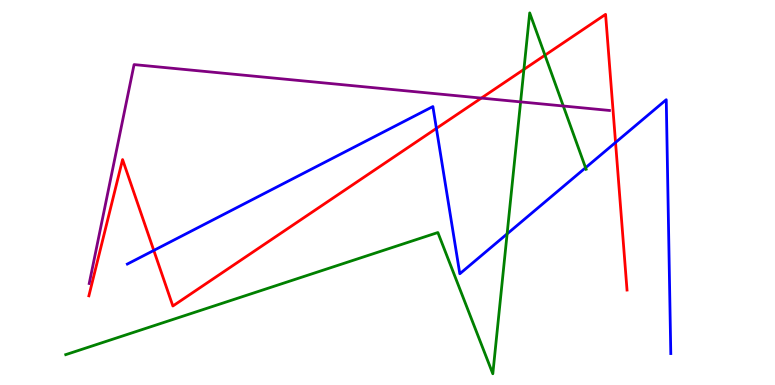[{'lines': ['blue', 'red'], 'intersections': [{'x': 1.98, 'y': 3.5}, {'x': 5.63, 'y': 6.67}, {'x': 7.94, 'y': 6.3}]}, {'lines': ['green', 'red'], 'intersections': [{'x': 6.76, 'y': 8.2}, {'x': 7.03, 'y': 8.57}]}, {'lines': ['purple', 'red'], 'intersections': [{'x': 6.21, 'y': 7.45}]}, {'lines': ['blue', 'green'], 'intersections': [{'x': 6.54, 'y': 3.92}, {'x': 7.56, 'y': 5.64}]}, {'lines': ['blue', 'purple'], 'intersections': []}, {'lines': ['green', 'purple'], 'intersections': [{'x': 6.72, 'y': 7.35}, {'x': 7.27, 'y': 7.25}]}]